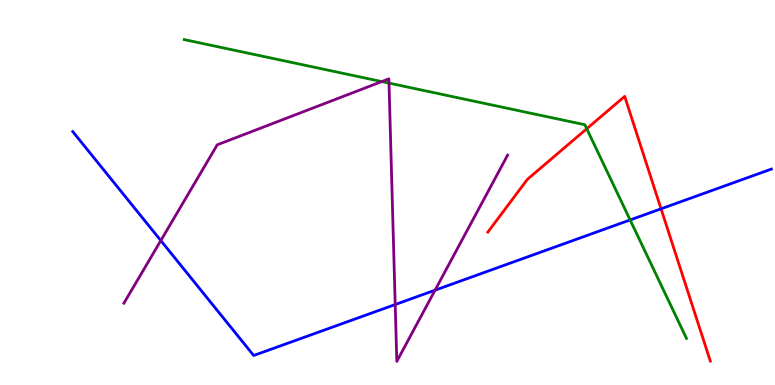[{'lines': ['blue', 'red'], 'intersections': [{'x': 8.53, 'y': 4.58}]}, {'lines': ['green', 'red'], 'intersections': [{'x': 7.57, 'y': 6.66}]}, {'lines': ['purple', 'red'], 'intersections': []}, {'lines': ['blue', 'green'], 'intersections': [{'x': 8.13, 'y': 4.29}]}, {'lines': ['blue', 'purple'], 'intersections': [{'x': 2.08, 'y': 3.75}, {'x': 5.1, 'y': 2.09}, {'x': 5.61, 'y': 2.46}]}, {'lines': ['green', 'purple'], 'intersections': [{'x': 4.93, 'y': 7.88}, {'x': 5.02, 'y': 7.84}]}]